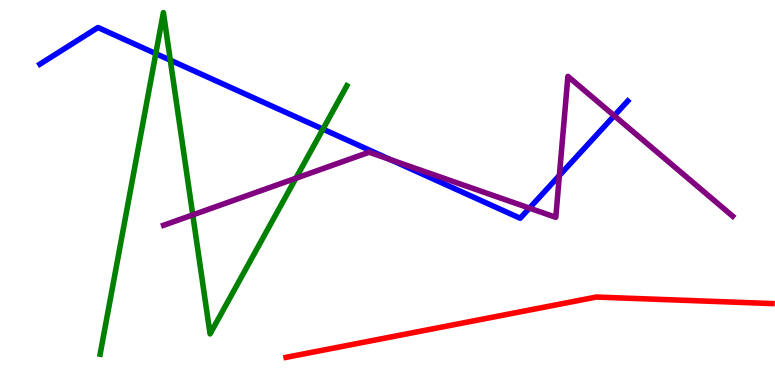[{'lines': ['blue', 'red'], 'intersections': []}, {'lines': ['green', 'red'], 'intersections': []}, {'lines': ['purple', 'red'], 'intersections': []}, {'lines': ['blue', 'green'], 'intersections': [{'x': 2.01, 'y': 8.61}, {'x': 2.2, 'y': 8.44}, {'x': 4.17, 'y': 6.65}]}, {'lines': ['blue', 'purple'], 'intersections': [{'x': 5.04, 'y': 5.85}, {'x': 6.83, 'y': 4.59}, {'x': 7.22, 'y': 5.44}, {'x': 7.93, 'y': 6.99}]}, {'lines': ['green', 'purple'], 'intersections': [{'x': 2.49, 'y': 4.42}, {'x': 3.82, 'y': 5.37}]}]